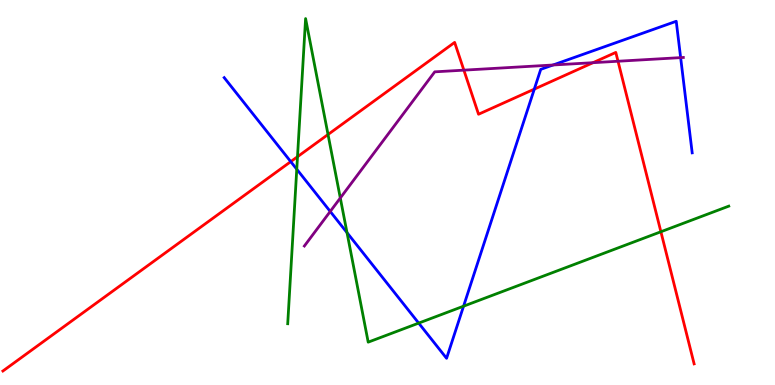[{'lines': ['blue', 'red'], 'intersections': [{'x': 3.75, 'y': 5.8}, {'x': 6.89, 'y': 7.69}]}, {'lines': ['green', 'red'], 'intersections': [{'x': 3.84, 'y': 5.93}, {'x': 4.23, 'y': 6.51}, {'x': 8.53, 'y': 3.98}]}, {'lines': ['purple', 'red'], 'intersections': [{'x': 5.99, 'y': 8.18}, {'x': 7.65, 'y': 8.37}, {'x': 7.97, 'y': 8.41}]}, {'lines': ['blue', 'green'], 'intersections': [{'x': 3.83, 'y': 5.6}, {'x': 4.48, 'y': 3.96}, {'x': 5.4, 'y': 1.61}, {'x': 5.98, 'y': 2.05}]}, {'lines': ['blue', 'purple'], 'intersections': [{'x': 4.26, 'y': 4.51}, {'x': 7.14, 'y': 8.31}, {'x': 8.78, 'y': 8.5}]}, {'lines': ['green', 'purple'], 'intersections': [{'x': 4.39, 'y': 4.86}]}]